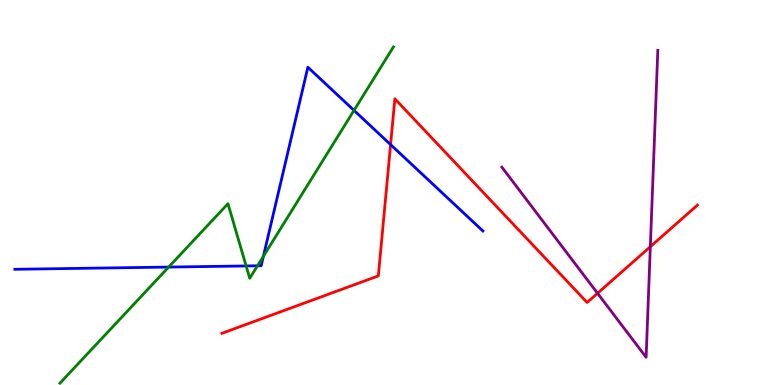[{'lines': ['blue', 'red'], 'intersections': [{'x': 5.04, 'y': 6.24}]}, {'lines': ['green', 'red'], 'intersections': []}, {'lines': ['purple', 'red'], 'intersections': [{'x': 7.71, 'y': 2.38}, {'x': 8.39, 'y': 3.59}]}, {'lines': ['blue', 'green'], 'intersections': [{'x': 2.18, 'y': 3.06}, {'x': 3.18, 'y': 3.09}, {'x': 3.32, 'y': 3.1}, {'x': 3.4, 'y': 3.34}, {'x': 4.57, 'y': 7.13}]}, {'lines': ['blue', 'purple'], 'intersections': []}, {'lines': ['green', 'purple'], 'intersections': []}]